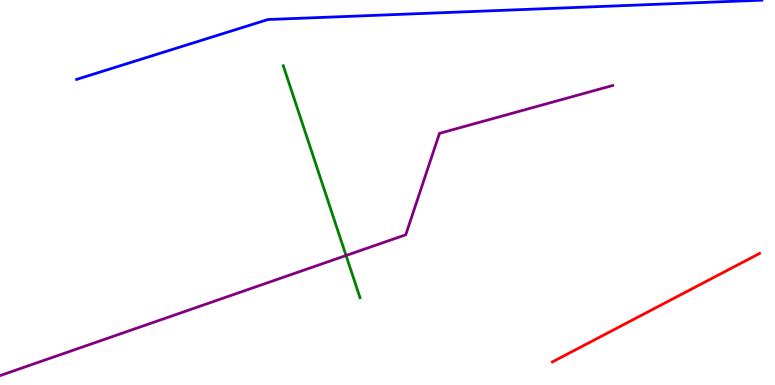[{'lines': ['blue', 'red'], 'intersections': []}, {'lines': ['green', 'red'], 'intersections': []}, {'lines': ['purple', 'red'], 'intersections': []}, {'lines': ['blue', 'green'], 'intersections': []}, {'lines': ['blue', 'purple'], 'intersections': []}, {'lines': ['green', 'purple'], 'intersections': [{'x': 4.47, 'y': 3.36}]}]